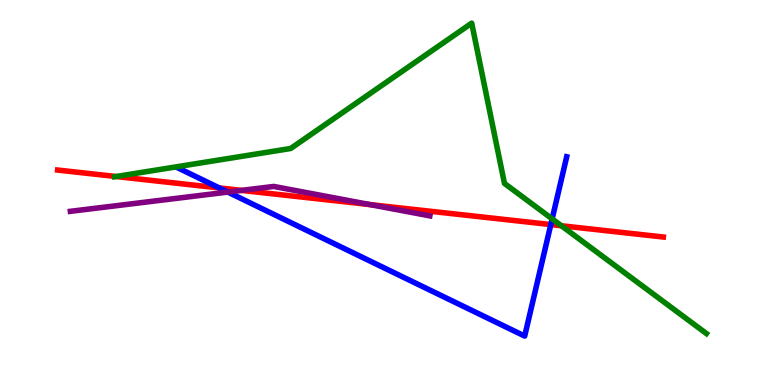[{'lines': ['blue', 'red'], 'intersections': [{'x': 2.83, 'y': 5.12}, {'x': 7.11, 'y': 4.17}]}, {'lines': ['green', 'red'], 'intersections': [{'x': 1.5, 'y': 5.42}, {'x': 7.24, 'y': 4.14}]}, {'lines': ['purple', 'red'], 'intersections': [{'x': 3.12, 'y': 5.05}, {'x': 4.77, 'y': 4.69}]}, {'lines': ['blue', 'green'], 'intersections': [{'x': 7.12, 'y': 4.32}]}, {'lines': ['blue', 'purple'], 'intersections': [{'x': 2.94, 'y': 5.01}]}, {'lines': ['green', 'purple'], 'intersections': []}]